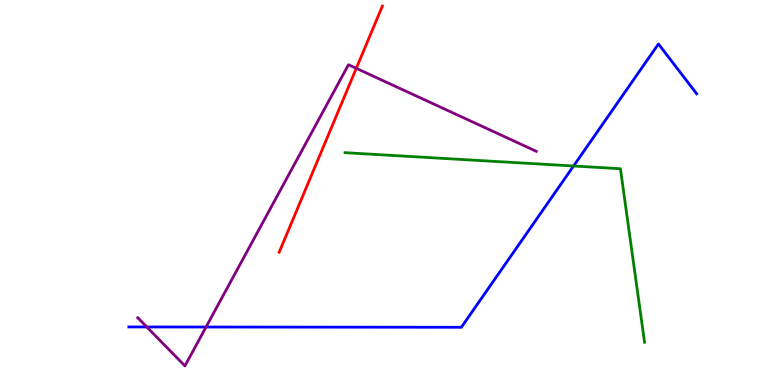[{'lines': ['blue', 'red'], 'intersections': []}, {'lines': ['green', 'red'], 'intersections': []}, {'lines': ['purple', 'red'], 'intersections': [{'x': 4.6, 'y': 8.23}]}, {'lines': ['blue', 'green'], 'intersections': [{'x': 7.4, 'y': 5.69}]}, {'lines': ['blue', 'purple'], 'intersections': [{'x': 1.89, 'y': 1.51}, {'x': 2.66, 'y': 1.51}]}, {'lines': ['green', 'purple'], 'intersections': []}]